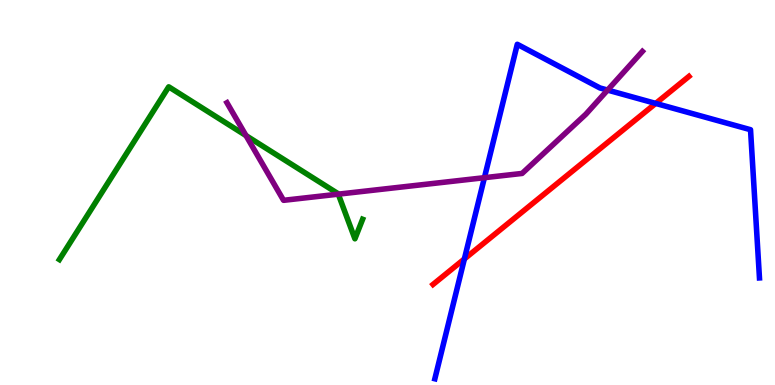[{'lines': ['blue', 'red'], 'intersections': [{'x': 5.99, 'y': 3.27}, {'x': 8.46, 'y': 7.31}]}, {'lines': ['green', 'red'], 'intersections': []}, {'lines': ['purple', 'red'], 'intersections': []}, {'lines': ['blue', 'green'], 'intersections': []}, {'lines': ['blue', 'purple'], 'intersections': [{'x': 6.25, 'y': 5.38}, {'x': 7.84, 'y': 7.66}]}, {'lines': ['green', 'purple'], 'intersections': [{'x': 3.17, 'y': 6.48}, {'x': 4.36, 'y': 4.96}]}]